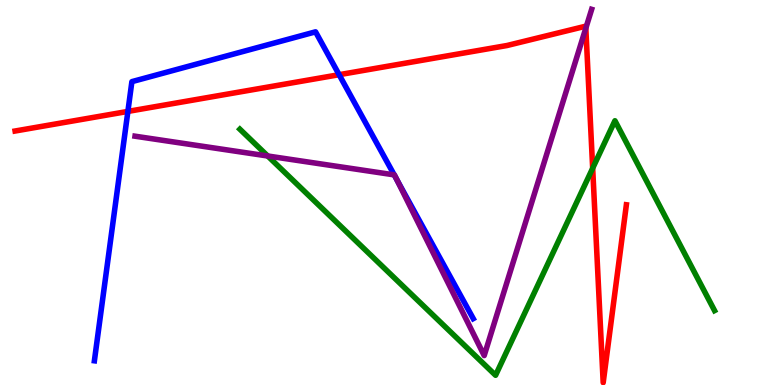[{'lines': ['blue', 'red'], 'intersections': [{'x': 1.65, 'y': 7.11}, {'x': 4.38, 'y': 8.06}]}, {'lines': ['green', 'red'], 'intersections': [{'x': 7.65, 'y': 5.63}]}, {'lines': ['purple', 'red'], 'intersections': [{'x': 7.56, 'y': 9.27}]}, {'lines': ['blue', 'green'], 'intersections': []}, {'lines': ['blue', 'purple'], 'intersections': [{'x': 5.09, 'y': 5.46}, {'x': 5.12, 'y': 5.34}]}, {'lines': ['green', 'purple'], 'intersections': [{'x': 3.45, 'y': 5.95}]}]